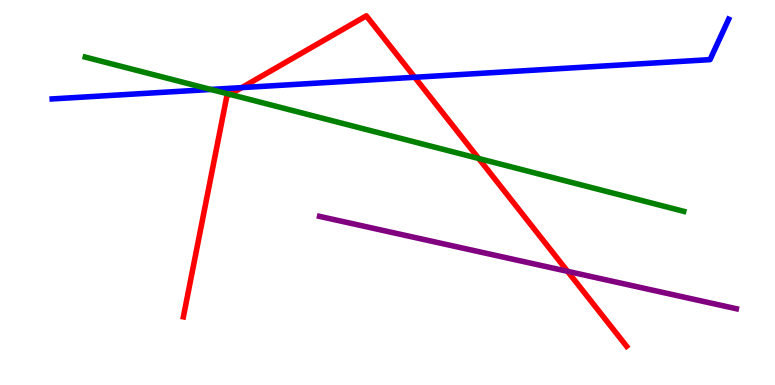[{'lines': ['blue', 'red'], 'intersections': [{'x': 3.12, 'y': 7.72}, {'x': 5.35, 'y': 7.99}]}, {'lines': ['green', 'red'], 'intersections': [{'x': 2.97, 'y': 7.55}, {'x': 6.18, 'y': 5.88}]}, {'lines': ['purple', 'red'], 'intersections': [{'x': 7.32, 'y': 2.95}]}, {'lines': ['blue', 'green'], 'intersections': [{'x': 2.72, 'y': 7.68}]}, {'lines': ['blue', 'purple'], 'intersections': []}, {'lines': ['green', 'purple'], 'intersections': []}]